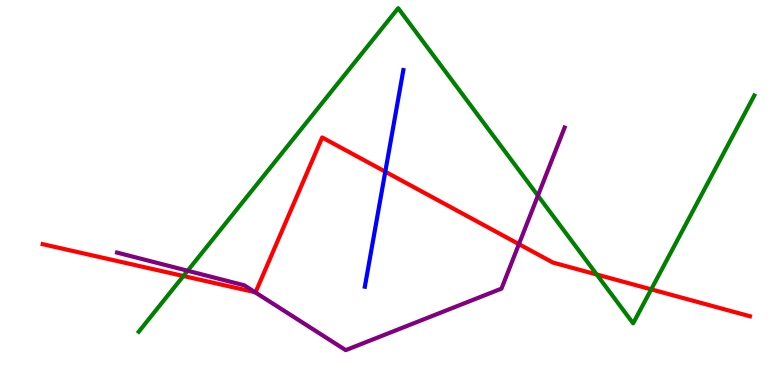[{'lines': ['blue', 'red'], 'intersections': [{'x': 4.97, 'y': 5.54}]}, {'lines': ['green', 'red'], 'intersections': [{'x': 2.37, 'y': 2.83}, {'x': 7.7, 'y': 2.87}, {'x': 8.4, 'y': 2.48}]}, {'lines': ['purple', 'red'], 'intersections': [{'x': 3.29, 'y': 2.41}, {'x': 6.7, 'y': 3.66}]}, {'lines': ['blue', 'green'], 'intersections': []}, {'lines': ['blue', 'purple'], 'intersections': []}, {'lines': ['green', 'purple'], 'intersections': [{'x': 2.42, 'y': 2.97}, {'x': 6.94, 'y': 4.92}]}]